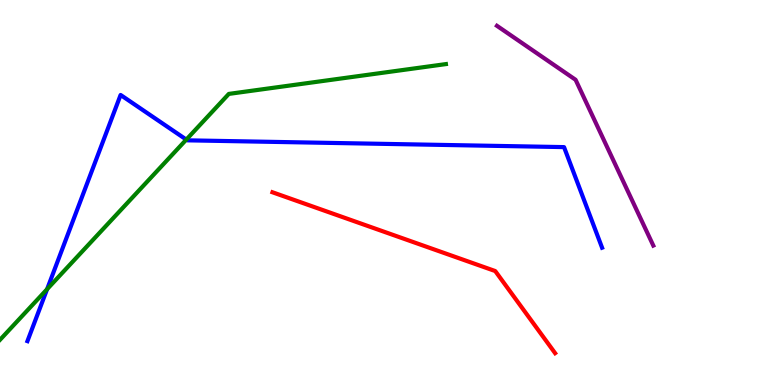[{'lines': ['blue', 'red'], 'intersections': []}, {'lines': ['green', 'red'], 'intersections': []}, {'lines': ['purple', 'red'], 'intersections': []}, {'lines': ['blue', 'green'], 'intersections': [{'x': 0.608, 'y': 2.49}, {'x': 2.4, 'y': 6.37}]}, {'lines': ['blue', 'purple'], 'intersections': []}, {'lines': ['green', 'purple'], 'intersections': []}]